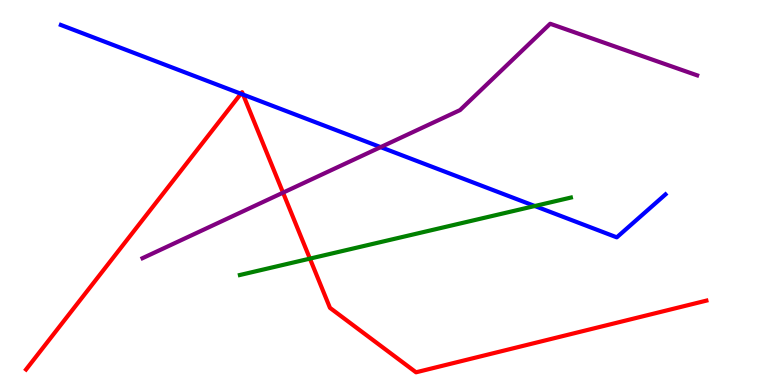[{'lines': ['blue', 'red'], 'intersections': [{'x': 3.11, 'y': 7.57}, {'x': 3.14, 'y': 7.54}]}, {'lines': ['green', 'red'], 'intersections': [{'x': 4.0, 'y': 3.28}]}, {'lines': ['purple', 'red'], 'intersections': [{'x': 3.65, 'y': 5.0}]}, {'lines': ['blue', 'green'], 'intersections': [{'x': 6.9, 'y': 4.65}]}, {'lines': ['blue', 'purple'], 'intersections': [{'x': 4.91, 'y': 6.18}]}, {'lines': ['green', 'purple'], 'intersections': []}]